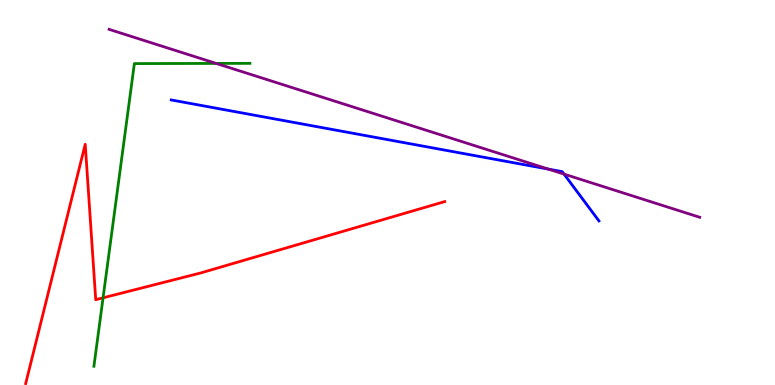[{'lines': ['blue', 'red'], 'intersections': []}, {'lines': ['green', 'red'], 'intersections': [{'x': 1.33, 'y': 2.26}]}, {'lines': ['purple', 'red'], 'intersections': []}, {'lines': ['blue', 'green'], 'intersections': []}, {'lines': ['blue', 'purple'], 'intersections': [{'x': 7.07, 'y': 5.61}, {'x': 7.28, 'y': 5.48}]}, {'lines': ['green', 'purple'], 'intersections': [{'x': 2.79, 'y': 8.35}]}]